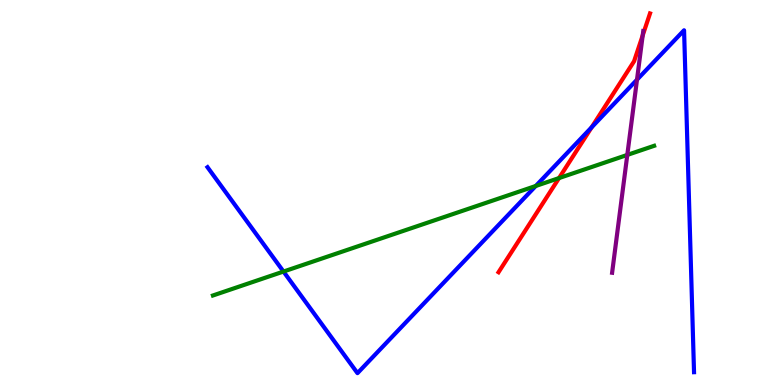[{'lines': ['blue', 'red'], 'intersections': [{'x': 7.63, 'y': 6.69}]}, {'lines': ['green', 'red'], 'intersections': [{'x': 7.21, 'y': 5.37}]}, {'lines': ['purple', 'red'], 'intersections': [{'x': 8.29, 'y': 9.08}]}, {'lines': ['blue', 'green'], 'intersections': [{'x': 3.66, 'y': 2.95}, {'x': 6.91, 'y': 5.17}]}, {'lines': ['blue', 'purple'], 'intersections': [{'x': 8.22, 'y': 7.93}]}, {'lines': ['green', 'purple'], 'intersections': [{'x': 8.09, 'y': 5.98}]}]